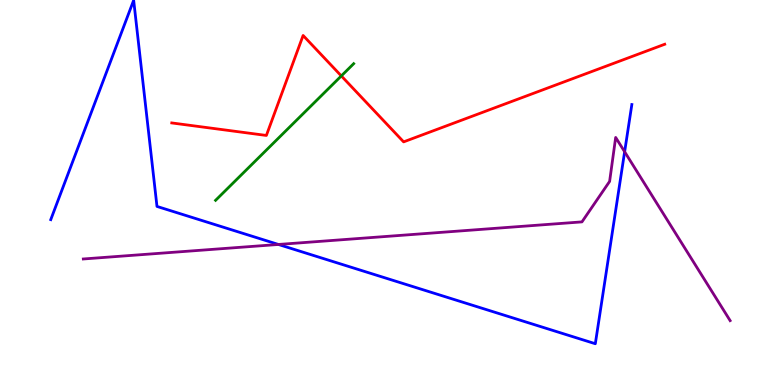[{'lines': ['blue', 'red'], 'intersections': []}, {'lines': ['green', 'red'], 'intersections': [{'x': 4.4, 'y': 8.03}]}, {'lines': ['purple', 'red'], 'intersections': []}, {'lines': ['blue', 'green'], 'intersections': []}, {'lines': ['blue', 'purple'], 'intersections': [{'x': 3.59, 'y': 3.65}, {'x': 8.06, 'y': 6.06}]}, {'lines': ['green', 'purple'], 'intersections': []}]